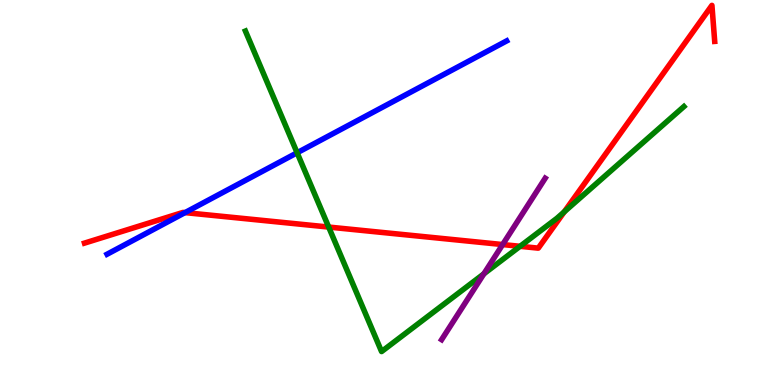[{'lines': ['blue', 'red'], 'intersections': [{'x': 2.39, 'y': 4.48}]}, {'lines': ['green', 'red'], 'intersections': [{'x': 4.24, 'y': 4.1}, {'x': 6.71, 'y': 3.6}, {'x': 7.28, 'y': 4.5}]}, {'lines': ['purple', 'red'], 'intersections': [{'x': 6.49, 'y': 3.65}]}, {'lines': ['blue', 'green'], 'intersections': [{'x': 3.83, 'y': 6.03}]}, {'lines': ['blue', 'purple'], 'intersections': []}, {'lines': ['green', 'purple'], 'intersections': [{'x': 6.24, 'y': 2.89}]}]